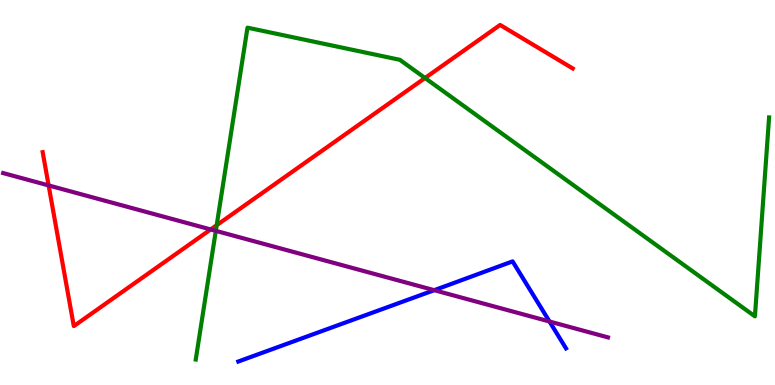[{'lines': ['blue', 'red'], 'intersections': []}, {'lines': ['green', 'red'], 'intersections': [{'x': 2.8, 'y': 4.15}, {'x': 5.48, 'y': 7.97}]}, {'lines': ['purple', 'red'], 'intersections': [{'x': 0.627, 'y': 5.18}, {'x': 2.72, 'y': 4.04}]}, {'lines': ['blue', 'green'], 'intersections': []}, {'lines': ['blue', 'purple'], 'intersections': [{'x': 5.6, 'y': 2.46}, {'x': 7.09, 'y': 1.65}]}, {'lines': ['green', 'purple'], 'intersections': [{'x': 2.78, 'y': 4.0}]}]